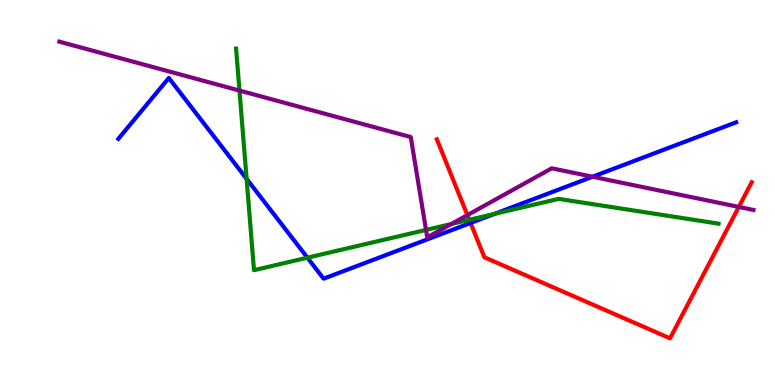[{'lines': ['blue', 'red'], 'intersections': [{'x': 6.07, 'y': 4.21}]}, {'lines': ['green', 'red'], 'intersections': [{'x': 6.06, 'y': 4.29}]}, {'lines': ['purple', 'red'], 'intersections': [{'x': 6.03, 'y': 4.41}, {'x': 9.53, 'y': 4.63}]}, {'lines': ['blue', 'green'], 'intersections': [{'x': 3.18, 'y': 5.35}, {'x': 3.97, 'y': 3.31}, {'x': 6.38, 'y': 4.45}]}, {'lines': ['blue', 'purple'], 'intersections': [{'x': 7.65, 'y': 5.41}]}, {'lines': ['green', 'purple'], 'intersections': [{'x': 3.09, 'y': 7.65}, {'x': 5.5, 'y': 4.03}, {'x': 5.82, 'y': 4.18}]}]